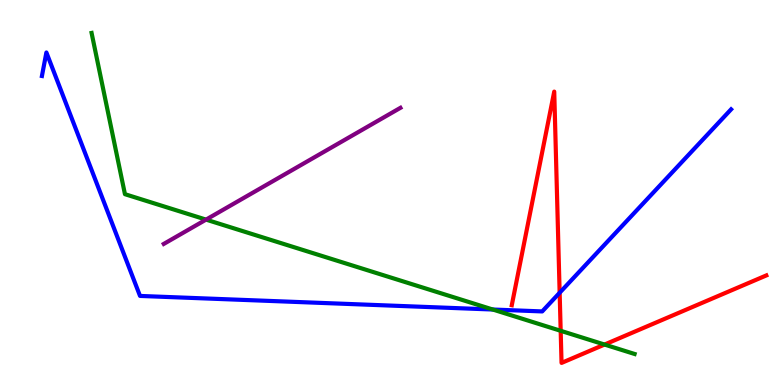[{'lines': ['blue', 'red'], 'intersections': [{'x': 7.22, 'y': 2.4}]}, {'lines': ['green', 'red'], 'intersections': [{'x': 7.23, 'y': 1.41}, {'x': 7.8, 'y': 1.05}]}, {'lines': ['purple', 'red'], 'intersections': []}, {'lines': ['blue', 'green'], 'intersections': [{'x': 6.36, 'y': 1.96}]}, {'lines': ['blue', 'purple'], 'intersections': []}, {'lines': ['green', 'purple'], 'intersections': [{'x': 2.66, 'y': 4.3}]}]